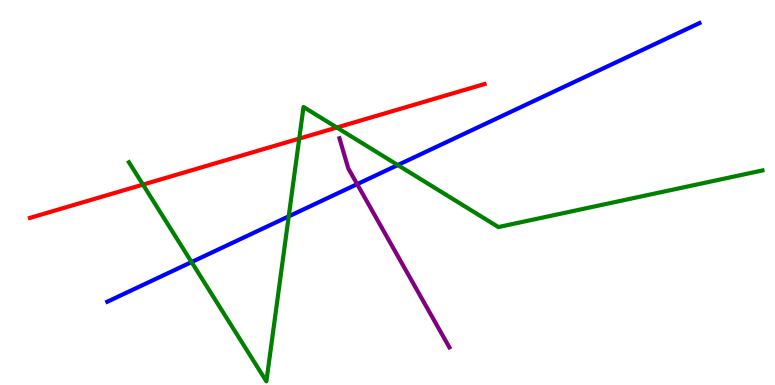[{'lines': ['blue', 'red'], 'intersections': []}, {'lines': ['green', 'red'], 'intersections': [{'x': 1.84, 'y': 5.2}, {'x': 3.86, 'y': 6.4}, {'x': 4.35, 'y': 6.69}]}, {'lines': ['purple', 'red'], 'intersections': []}, {'lines': ['blue', 'green'], 'intersections': [{'x': 2.47, 'y': 3.19}, {'x': 3.73, 'y': 4.38}, {'x': 5.13, 'y': 5.71}]}, {'lines': ['blue', 'purple'], 'intersections': [{'x': 4.61, 'y': 5.22}]}, {'lines': ['green', 'purple'], 'intersections': []}]